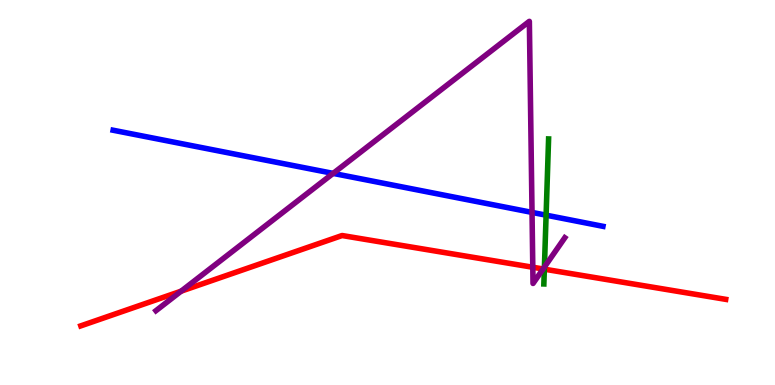[{'lines': ['blue', 'red'], 'intersections': []}, {'lines': ['green', 'red'], 'intersections': [{'x': 7.02, 'y': 3.01}]}, {'lines': ['purple', 'red'], 'intersections': [{'x': 2.34, 'y': 2.44}, {'x': 6.87, 'y': 3.06}, {'x': 7.01, 'y': 3.01}]}, {'lines': ['blue', 'green'], 'intersections': [{'x': 7.05, 'y': 4.41}]}, {'lines': ['blue', 'purple'], 'intersections': [{'x': 4.3, 'y': 5.5}, {'x': 6.86, 'y': 4.48}]}, {'lines': ['green', 'purple'], 'intersections': [{'x': 7.02, 'y': 3.06}]}]